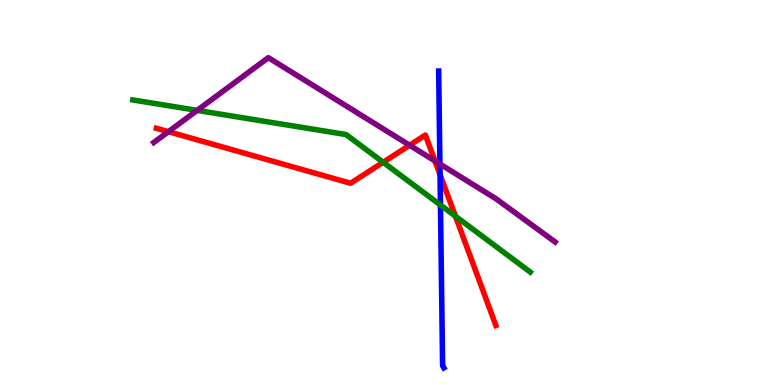[{'lines': ['blue', 'red'], 'intersections': [{'x': 5.68, 'y': 5.46}]}, {'lines': ['green', 'red'], 'intersections': [{'x': 4.94, 'y': 5.79}, {'x': 5.88, 'y': 4.38}]}, {'lines': ['purple', 'red'], 'intersections': [{'x': 2.17, 'y': 6.58}, {'x': 5.29, 'y': 6.23}, {'x': 5.61, 'y': 5.82}]}, {'lines': ['blue', 'green'], 'intersections': [{'x': 5.68, 'y': 4.67}]}, {'lines': ['blue', 'purple'], 'intersections': [{'x': 5.68, 'y': 5.74}]}, {'lines': ['green', 'purple'], 'intersections': [{'x': 2.54, 'y': 7.13}]}]